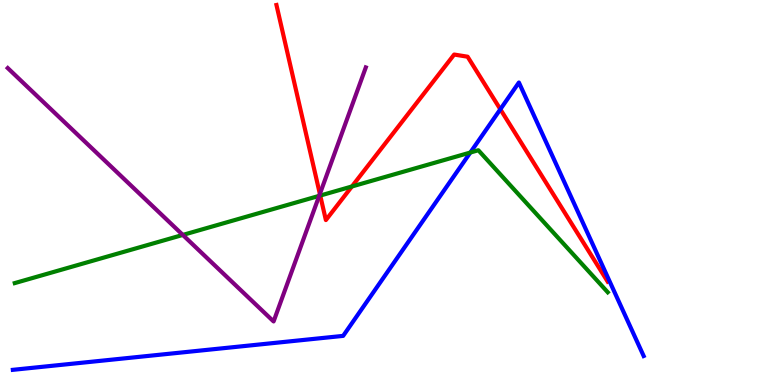[{'lines': ['blue', 'red'], 'intersections': [{'x': 6.46, 'y': 7.16}]}, {'lines': ['green', 'red'], 'intersections': [{'x': 4.13, 'y': 4.92}, {'x': 4.54, 'y': 5.16}]}, {'lines': ['purple', 'red'], 'intersections': [{'x': 4.13, 'y': 4.96}]}, {'lines': ['blue', 'green'], 'intersections': [{'x': 6.07, 'y': 6.04}]}, {'lines': ['blue', 'purple'], 'intersections': []}, {'lines': ['green', 'purple'], 'intersections': [{'x': 2.36, 'y': 3.9}, {'x': 4.12, 'y': 4.91}]}]